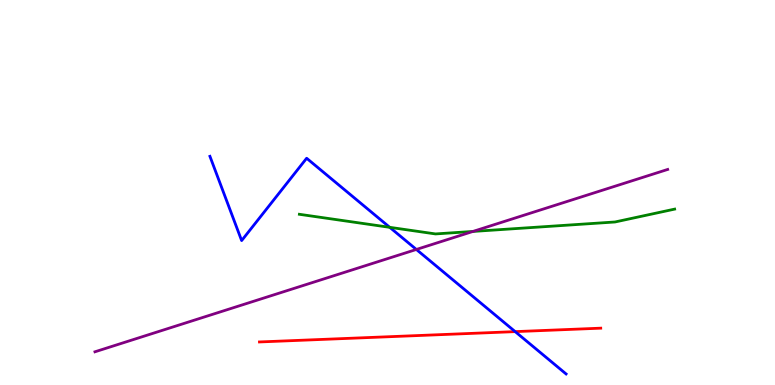[{'lines': ['blue', 'red'], 'intersections': [{'x': 6.65, 'y': 1.39}]}, {'lines': ['green', 'red'], 'intersections': []}, {'lines': ['purple', 'red'], 'intersections': []}, {'lines': ['blue', 'green'], 'intersections': [{'x': 5.03, 'y': 4.1}]}, {'lines': ['blue', 'purple'], 'intersections': [{'x': 5.37, 'y': 3.52}]}, {'lines': ['green', 'purple'], 'intersections': [{'x': 6.1, 'y': 3.99}]}]